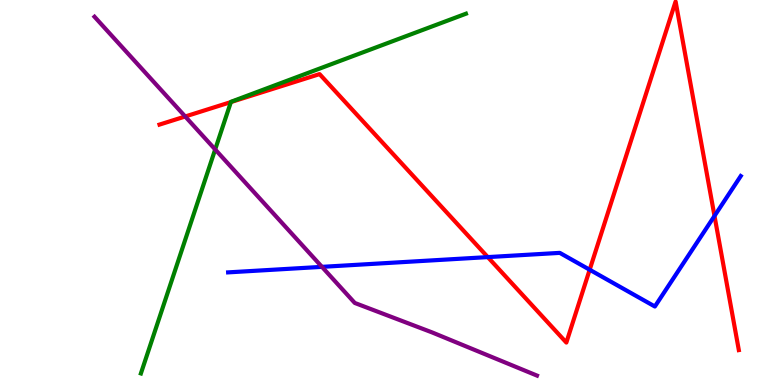[{'lines': ['blue', 'red'], 'intersections': [{'x': 6.29, 'y': 3.32}, {'x': 7.61, 'y': 2.99}, {'x': 9.22, 'y': 4.39}]}, {'lines': ['green', 'red'], 'intersections': [{'x': 2.98, 'y': 7.35}]}, {'lines': ['purple', 'red'], 'intersections': [{'x': 2.39, 'y': 6.97}]}, {'lines': ['blue', 'green'], 'intersections': []}, {'lines': ['blue', 'purple'], 'intersections': [{'x': 4.15, 'y': 3.07}]}, {'lines': ['green', 'purple'], 'intersections': [{'x': 2.78, 'y': 6.12}]}]